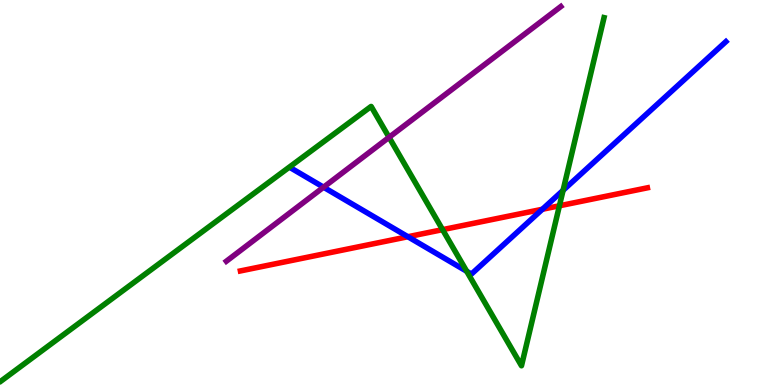[{'lines': ['blue', 'red'], 'intersections': [{'x': 5.26, 'y': 3.85}, {'x': 7.0, 'y': 4.56}]}, {'lines': ['green', 'red'], 'intersections': [{'x': 5.71, 'y': 4.04}, {'x': 7.22, 'y': 4.65}]}, {'lines': ['purple', 'red'], 'intersections': []}, {'lines': ['blue', 'green'], 'intersections': [{'x': 6.02, 'y': 2.95}, {'x': 7.27, 'y': 5.06}]}, {'lines': ['blue', 'purple'], 'intersections': [{'x': 4.17, 'y': 5.14}]}, {'lines': ['green', 'purple'], 'intersections': [{'x': 5.02, 'y': 6.43}]}]